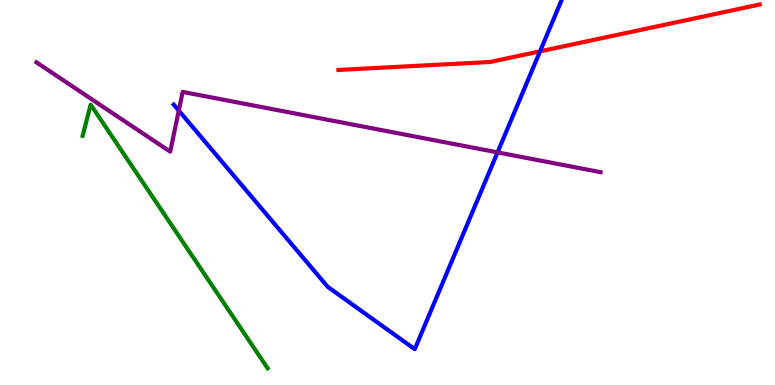[{'lines': ['blue', 'red'], 'intersections': [{'x': 6.97, 'y': 8.67}]}, {'lines': ['green', 'red'], 'intersections': []}, {'lines': ['purple', 'red'], 'intersections': []}, {'lines': ['blue', 'green'], 'intersections': []}, {'lines': ['blue', 'purple'], 'intersections': [{'x': 2.31, 'y': 7.13}, {'x': 6.42, 'y': 6.04}]}, {'lines': ['green', 'purple'], 'intersections': []}]